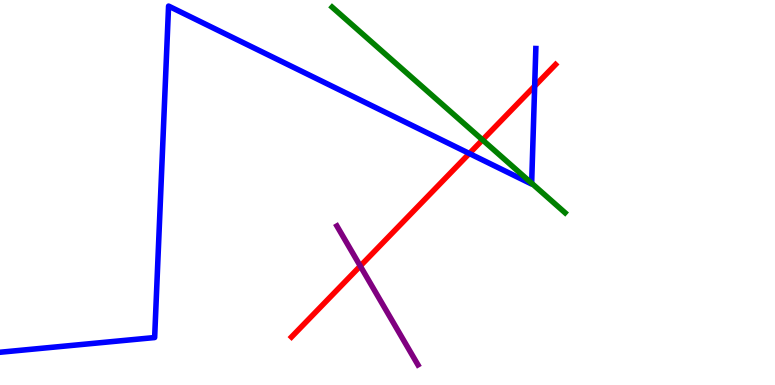[{'lines': ['blue', 'red'], 'intersections': [{'x': 6.06, 'y': 6.01}, {'x': 6.9, 'y': 7.76}]}, {'lines': ['green', 'red'], 'intersections': [{'x': 6.23, 'y': 6.37}]}, {'lines': ['purple', 'red'], 'intersections': [{'x': 4.65, 'y': 3.09}]}, {'lines': ['blue', 'green'], 'intersections': [{'x': 6.86, 'y': 5.24}]}, {'lines': ['blue', 'purple'], 'intersections': []}, {'lines': ['green', 'purple'], 'intersections': []}]